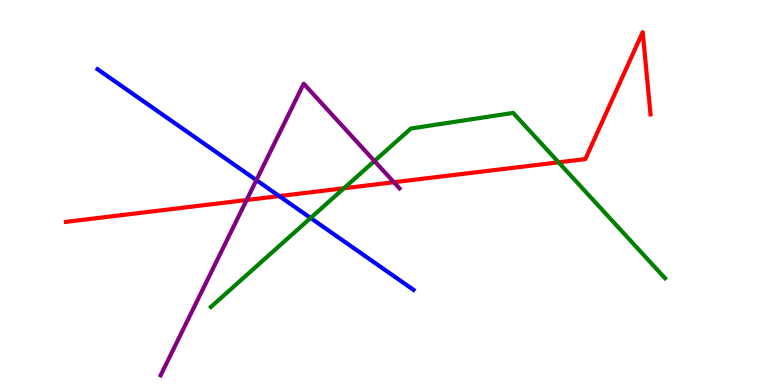[{'lines': ['blue', 'red'], 'intersections': [{'x': 3.6, 'y': 4.91}]}, {'lines': ['green', 'red'], 'intersections': [{'x': 4.44, 'y': 5.11}, {'x': 7.21, 'y': 5.78}]}, {'lines': ['purple', 'red'], 'intersections': [{'x': 3.18, 'y': 4.8}, {'x': 5.08, 'y': 5.27}]}, {'lines': ['blue', 'green'], 'intersections': [{'x': 4.01, 'y': 4.34}]}, {'lines': ['blue', 'purple'], 'intersections': [{'x': 3.31, 'y': 5.32}]}, {'lines': ['green', 'purple'], 'intersections': [{'x': 4.83, 'y': 5.82}]}]